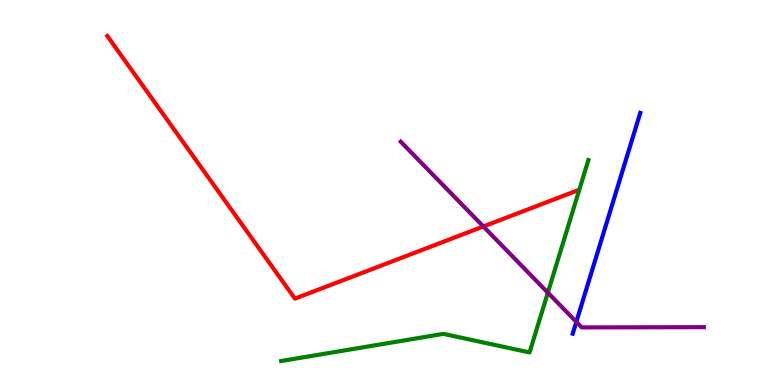[{'lines': ['blue', 'red'], 'intersections': []}, {'lines': ['green', 'red'], 'intersections': []}, {'lines': ['purple', 'red'], 'intersections': [{'x': 6.24, 'y': 4.12}]}, {'lines': ['blue', 'green'], 'intersections': []}, {'lines': ['blue', 'purple'], 'intersections': [{'x': 7.44, 'y': 1.64}]}, {'lines': ['green', 'purple'], 'intersections': [{'x': 7.07, 'y': 2.4}]}]